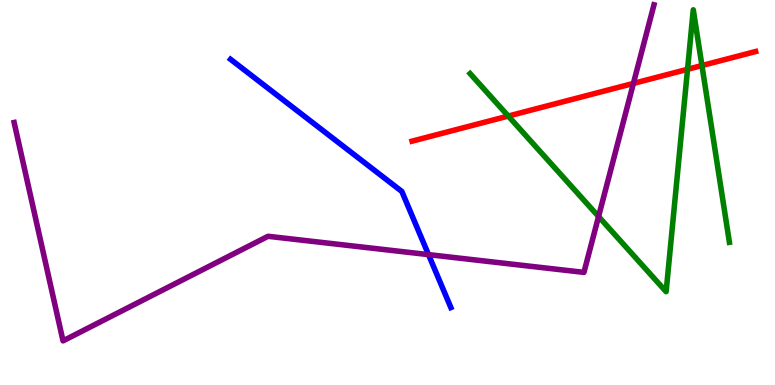[{'lines': ['blue', 'red'], 'intersections': []}, {'lines': ['green', 'red'], 'intersections': [{'x': 6.56, 'y': 6.99}, {'x': 8.87, 'y': 8.2}, {'x': 9.06, 'y': 8.3}]}, {'lines': ['purple', 'red'], 'intersections': [{'x': 8.17, 'y': 7.83}]}, {'lines': ['blue', 'green'], 'intersections': []}, {'lines': ['blue', 'purple'], 'intersections': [{'x': 5.53, 'y': 3.39}]}, {'lines': ['green', 'purple'], 'intersections': [{'x': 7.72, 'y': 4.38}]}]